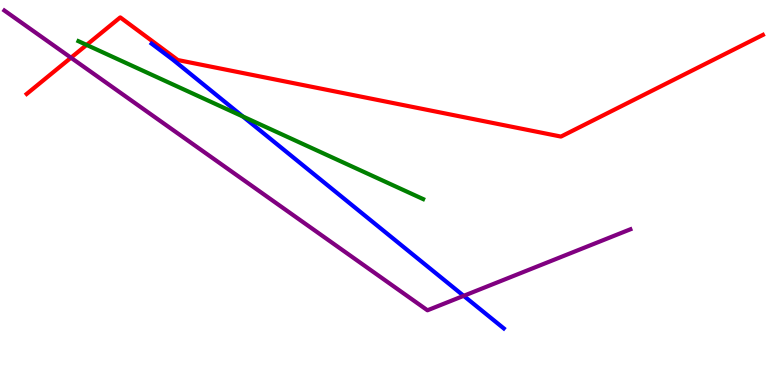[{'lines': ['blue', 'red'], 'intersections': []}, {'lines': ['green', 'red'], 'intersections': [{'x': 1.12, 'y': 8.83}]}, {'lines': ['purple', 'red'], 'intersections': [{'x': 0.916, 'y': 8.5}]}, {'lines': ['blue', 'green'], 'intersections': [{'x': 3.13, 'y': 6.97}]}, {'lines': ['blue', 'purple'], 'intersections': [{'x': 5.98, 'y': 2.32}]}, {'lines': ['green', 'purple'], 'intersections': []}]